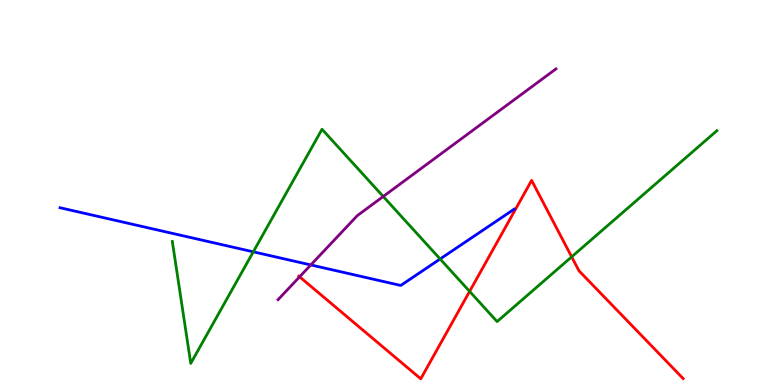[{'lines': ['blue', 'red'], 'intersections': []}, {'lines': ['green', 'red'], 'intersections': [{'x': 6.06, 'y': 2.43}, {'x': 7.38, 'y': 3.33}]}, {'lines': ['purple', 'red'], 'intersections': [{'x': 3.87, 'y': 2.81}]}, {'lines': ['blue', 'green'], 'intersections': [{'x': 3.27, 'y': 3.46}, {'x': 5.68, 'y': 3.27}]}, {'lines': ['blue', 'purple'], 'intersections': [{'x': 4.01, 'y': 3.12}]}, {'lines': ['green', 'purple'], 'intersections': [{'x': 4.94, 'y': 4.9}]}]